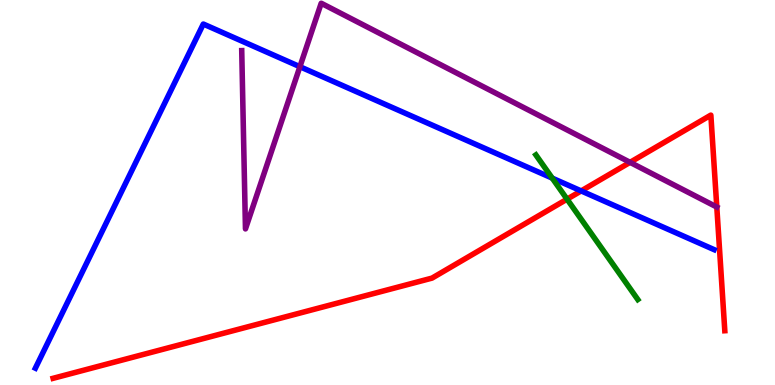[{'lines': ['blue', 'red'], 'intersections': [{'x': 7.5, 'y': 5.04}]}, {'lines': ['green', 'red'], 'intersections': [{'x': 7.32, 'y': 4.83}]}, {'lines': ['purple', 'red'], 'intersections': [{'x': 8.13, 'y': 5.78}, {'x': 9.25, 'y': 4.62}]}, {'lines': ['blue', 'green'], 'intersections': [{'x': 7.13, 'y': 5.37}]}, {'lines': ['blue', 'purple'], 'intersections': [{'x': 3.87, 'y': 8.27}]}, {'lines': ['green', 'purple'], 'intersections': []}]